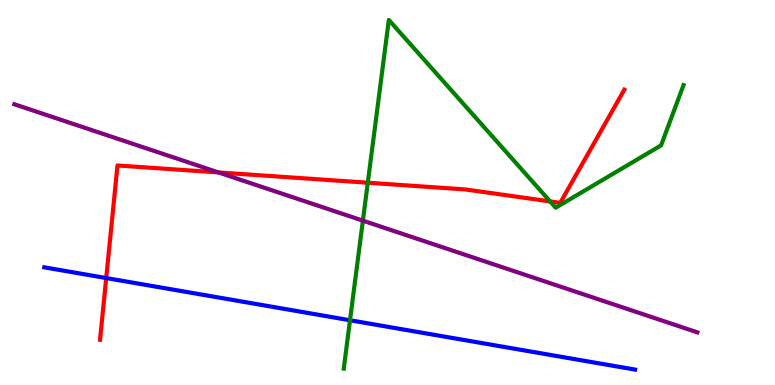[{'lines': ['blue', 'red'], 'intersections': [{'x': 1.37, 'y': 2.78}]}, {'lines': ['green', 'red'], 'intersections': [{'x': 4.75, 'y': 5.25}, {'x': 7.1, 'y': 4.77}]}, {'lines': ['purple', 'red'], 'intersections': [{'x': 2.82, 'y': 5.52}]}, {'lines': ['blue', 'green'], 'intersections': [{'x': 4.52, 'y': 1.68}]}, {'lines': ['blue', 'purple'], 'intersections': []}, {'lines': ['green', 'purple'], 'intersections': [{'x': 4.68, 'y': 4.27}]}]